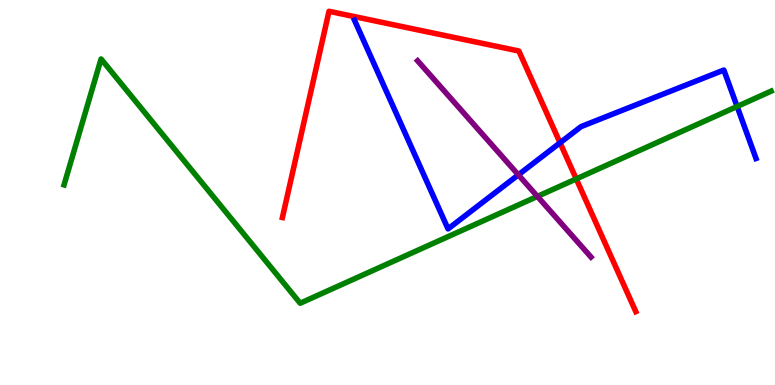[{'lines': ['blue', 'red'], 'intersections': [{'x': 7.23, 'y': 6.29}]}, {'lines': ['green', 'red'], 'intersections': [{'x': 7.44, 'y': 5.35}]}, {'lines': ['purple', 'red'], 'intersections': []}, {'lines': ['blue', 'green'], 'intersections': [{'x': 9.51, 'y': 7.23}]}, {'lines': ['blue', 'purple'], 'intersections': [{'x': 6.69, 'y': 5.46}]}, {'lines': ['green', 'purple'], 'intersections': [{'x': 6.93, 'y': 4.9}]}]